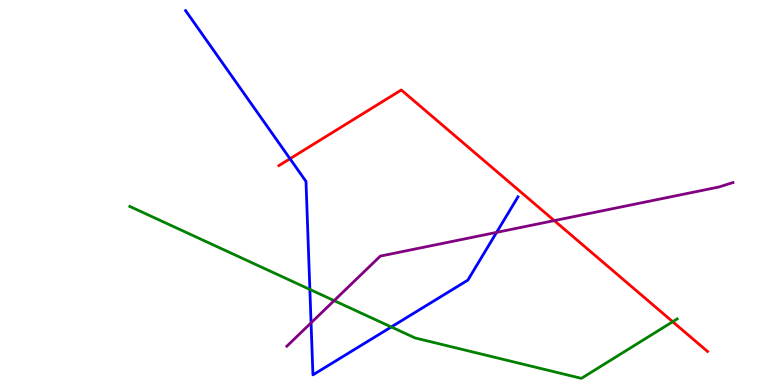[{'lines': ['blue', 'red'], 'intersections': [{'x': 3.74, 'y': 5.88}]}, {'lines': ['green', 'red'], 'intersections': [{'x': 8.68, 'y': 1.64}]}, {'lines': ['purple', 'red'], 'intersections': [{'x': 7.15, 'y': 4.27}]}, {'lines': ['blue', 'green'], 'intersections': [{'x': 4.0, 'y': 2.48}, {'x': 5.05, 'y': 1.51}]}, {'lines': ['blue', 'purple'], 'intersections': [{'x': 4.01, 'y': 1.61}, {'x': 6.41, 'y': 3.96}]}, {'lines': ['green', 'purple'], 'intersections': [{'x': 4.31, 'y': 2.19}]}]